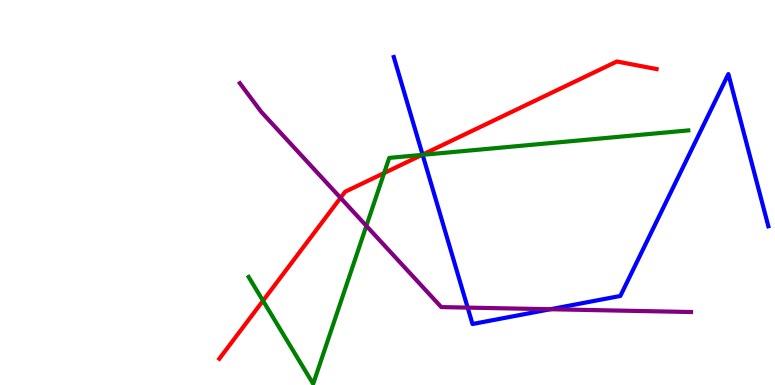[{'lines': ['blue', 'red'], 'intersections': [{'x': 5.45, 'y': 5.98}]}, {'lines': ['green', 'red'], 'intersections': [{'x': 3.39, 'y': 2.19}, {'x': 4.96, 'y': 5.51}, {'x': 5.45, 'y': 5.98}]}, {'lines': ['purple', 'red'], 'intersections': [{'x': 4.39, 'y': 4.86}]}, {'lines': ['blue', 'green'], 'intersections': [{'x': 5.45, 'y': 5.98}]}, {'lines': ['blue', 'purple'], 'intersections': [{'x': 6.03, 'y': 2.01}, {'x': 7.1, 'y': 1.97}]}, {'lines': ['green', 'purple'], 'intersections': [{'x': 4.73, 'y': 4.13}]}]